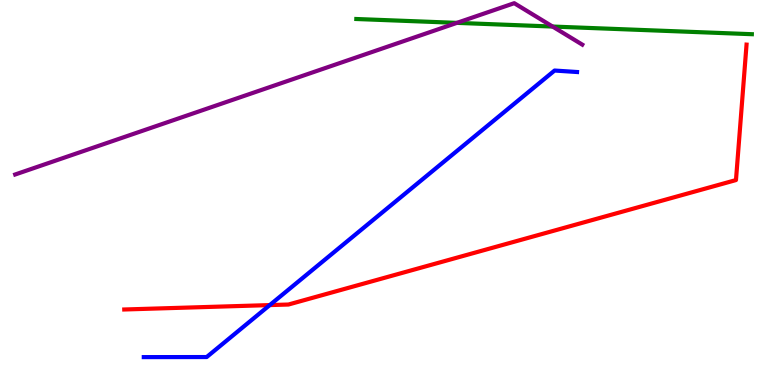[{'lines': ['blue', 'red'], 'intersections': [{'x': 3.48, 'y': 2.08}]}, {'lines': ['green', 'red'], 'intersections': []}, {'lines': ['purple', 'red'], 'intersections': []}, {'lines': ['blue', 'green'], 'intersections': []}, {'lines': ['blue', 'purple'], 'intersections': []}, {'lines': ['green', 'purple'], 'intersections': [{'x': 5.9, 'y': 9.41}, {'x': 7.13, 'y': 9.31}]}]